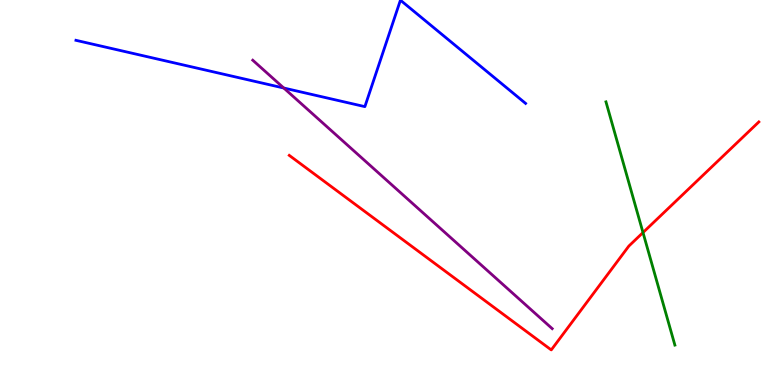[{'lines': ['blue', 'red'], 'intersections': []}, {'lines': ['green', 'red'], 'intersections': [{'x': 8.3, 'y': 3.96}]}, {'lines': ['purple', 'red'], 'intersections': []}, {'lines': ['blue', 'green'], 'intersections': []}, {'lines': ['blue', 'purple'], 'intersections': [{'x': 3.66, 'y': 7.71}]}, {'lines': ['green', 'purple'], 'intersections': []}]